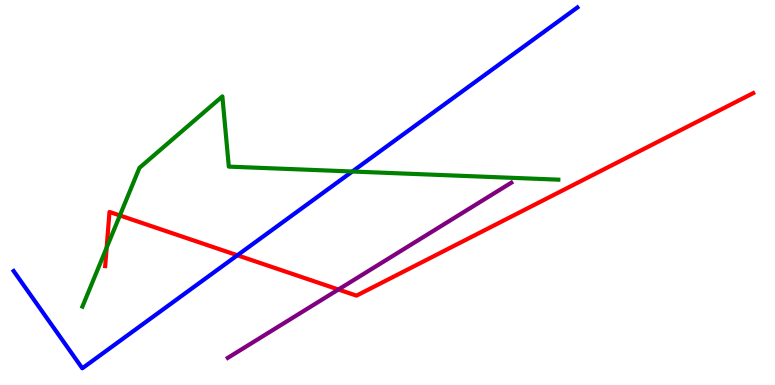[{'lines': ['blue', 'red'], 'intersections': [{'x': 3.06, 'y': 3.37}]}, {'lines': ['green', 'red'], 'intersections': [{'x': 1.38, 'y': 3.57}, {'x': 1.55, 'y': 4.4}]}, {'lines': ['purple', 'red'], 'intersections': [{'x': 4.37, 'y': 2.48}]}, {'lines': ['blue', 'green'], 'intersections': [{'x': 4.55, 'y': 5.55}]}, {'lines': ['blue', 'purple'], 'intersections': []}, {'lines': ['green', 'purple'], 'intersections': []}]